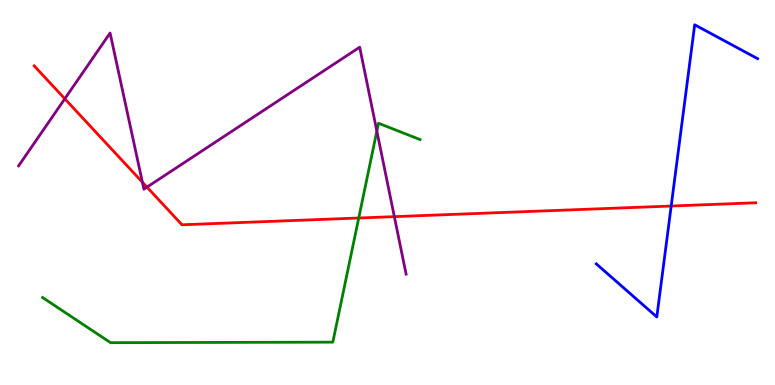[{'lines': ['blue', 'red'], 'intersections': [{'x': 8.66, 'y': 4.65}]}, {'lines': ['green', 'red'], 'intersections': [{'x': 4.63, 'y': 4.34}]}, {'lines': ['purple', 'red'], 'intersections': [{'x': 0.836, 'y': 7.43}, {'x': 1.84, 'y': 5.27}, {'x': 1.9, 'y': 5.14}, {'x': 5.09, 'y': 4.37}]}, {'lines': ['blue', 'green'], 'intersections': []}, {'lines': ['blue', 'purple'], 'intersections': []}, {'lines': ['green', 'purple'], 'intersections': [{'x': 4.86, 'y': 6.59}]}]